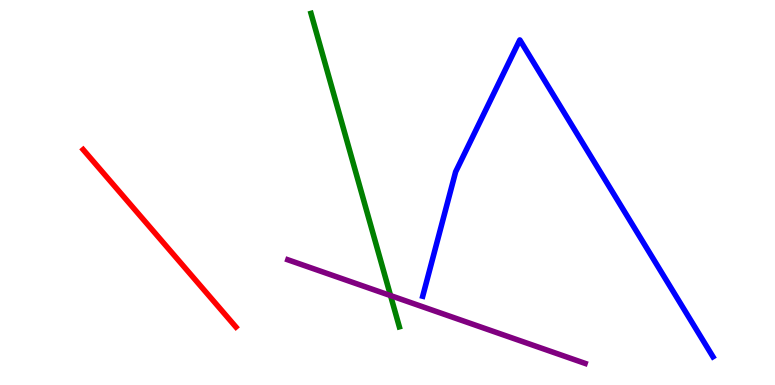[{'lines': ['blue', 'red'], 'intersections': []}, {'lines': ['green', 'red'], 'intersections': []}, {'lines': ['purple', 'red'], 'intersections': []}, {'lines': ['blue', 'green'], 'intersections': []}, {'lines': ['blue', 'purple'], 'intersections': []}, {'lines': ['green', 'purple'], 'intersections': [{'x': 5.04, 'y': 2.32}]}]